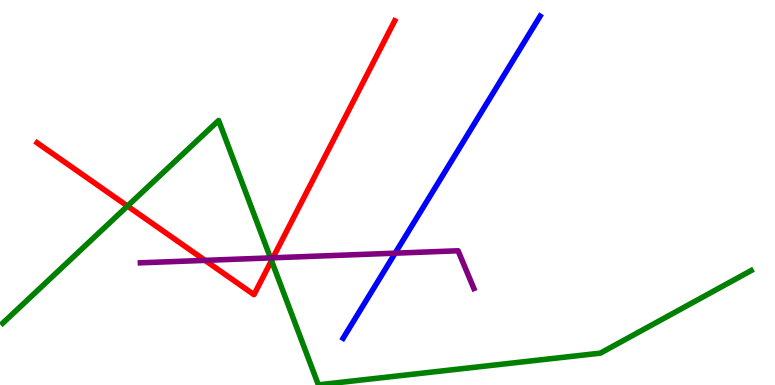[{'lines': ['blue', 'red'], 'intersections': []}, {'lines': ['green', 'red'], 'intersections': [{'x': 1.64, 'y': 4.65}, {'x': 3.5, 'y': 3.23}]}, {'lines': ['purple', 'red'], 'intersections': [{'x': 2.65, 'y': 3.24}, {'x': 3.52, 'y': 3.3}]}, {'lines': ['blue', 'green'], 'intersections': []}, {'lines': ['blue', 'purple'], 'intersections': [{'x': 5.1, 'y': 3.42}]}, {'lines': ['green', 'purple'], 'intersections': [{'x': 3.49, 'y': 3.3}]}]